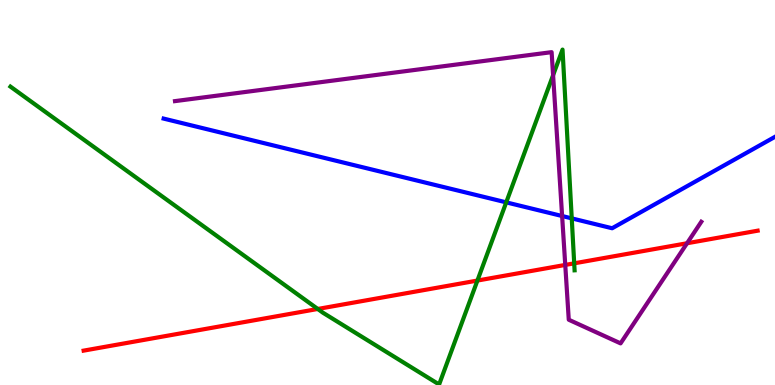[{'lines': ['blue', 'red'], 'intersections': []}, {'lines': ['green', 'red'], 'intersections': [{'x': 4.1, 'y': 1.97}, {'x': 6.16, 'y': 2.71}, {'x': 7.41, 'y': 3.16}]}, {'lines': ['purple', 'red'], 'intersections': [{'x': 7.29, 'y': 3.12}, {'x': 8.87, 'y': 3.68}]}, {'lines': ['blue', 'green'], 'intersections': [{'x': 6.53, 'y': 4.74}, {'x': 7.38, 'y': 4.33}]}, {'lines': ['blue', 'purple'], 'intersections': [{'x': 7.25, 'y': 4.39}]}, {'lines': ['green', 'purple'], 'intersections': [{'x': 7.14, 'y': 8.05}]}]